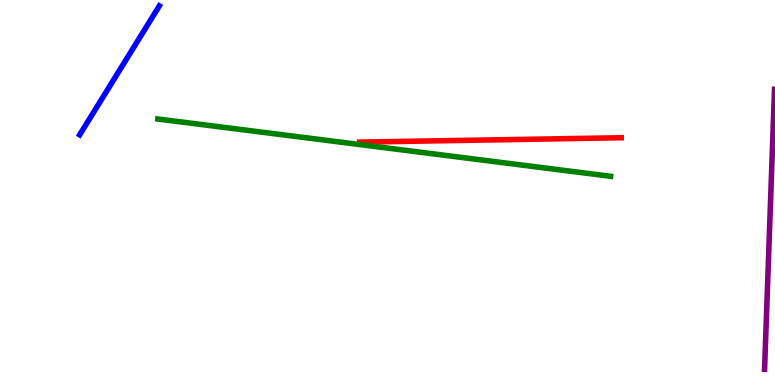[{'lines': ['blue', 'red'], 'intersections': []}, {'lines': ['green', 'red'], 'intersections': []}, {'lines': ['purple', 'red'], 'intersections': []}, {'lines': ['blue', 'green'], 'intersections': []}, {'lines': ['blue', 'purple'], 'intersections': []}, {'lines': ['green', 'purple'], 'intersections': []}]